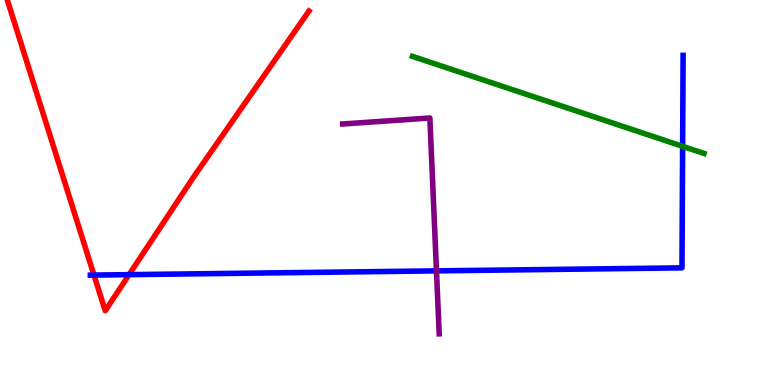[{'lines': ['blue', 'red'], 'intersections': [{'x': 1.21, 'y': 2.86}, {'x': 1.67, 'y': 2.87}]}, {'lines': ['green', 'red'], 'intersections': []}, {'lines': ['purple', 'red'], 'intersections': []}, {'lines': ['blue', 'green'], 'intersections': [{'x': 8.81, 'y': 6.2}]}, {'lines': ['blue', 'purple'], 'intersections': [{'x': 5.63, 'y': 2.96}]}, {'lines': ['green', 'purple'], 'intersections': []}]